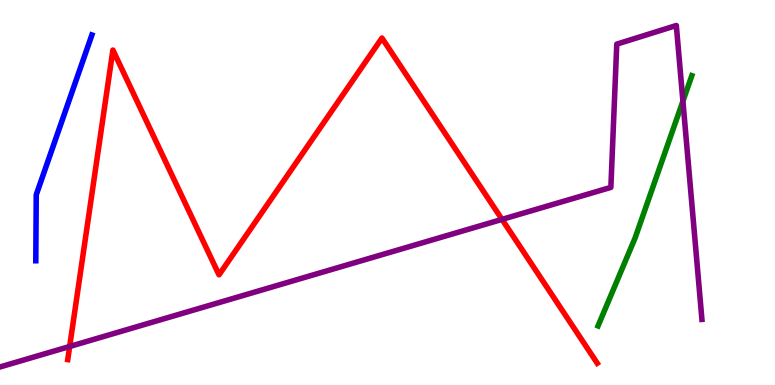[{'lines': ['blue', 'red'], 'intersections': []}, {'lines': ['green', 'red'], 'intersections': []}, {'lines': ['purple', 'red'], 'intersections': [{'x': 0.899, 'y': 1.0}, {'x': 6.48, 'y': 4.3}]}, {'lines': ['blue', 'green'], 'intersections': []}, {'lines': ['blue', 'purple'], 'intersections': []}, {'lines': ['green', 'purple'], 'intersections': [{'x': 8.81, 'y': 7.37}]}]